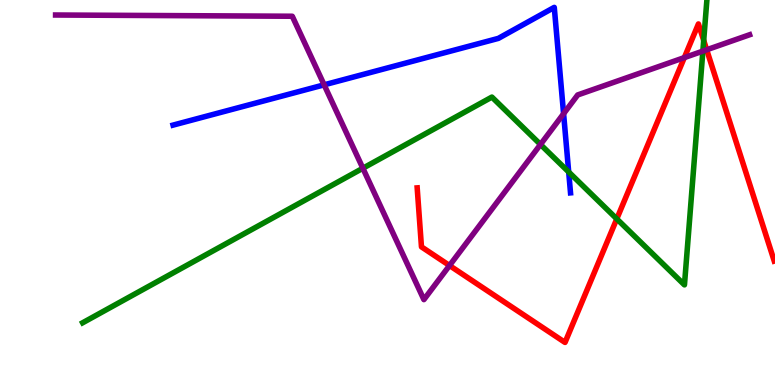[{'lines': ['blue', 'red'], 'intersections': []}, {'lines': ['green', 'red'], 'intersections': [{'x': 7.96, 'y': 4.31}, {'x': 9.08, 'y': 8.95}]}, {'lines': ['purple', 'red'], 'intersections': [{'x': 5.8, 'y': 3.1}, {'x': 8.83, 'y': 8.5}, {'x': 9.12, 'y': 8.71}]}, {'lines': ['blue', 'green'], 'intersections': [{'x': 7.34, 'y': 5.53}]}, {'lines': ['blue', 'purple'], 'intersections': [{'x': 4.18, 'y': 7.8}, {'x': 7.27, 'y': 7.05}]}, {'lines': ['green', 'purple'], 'intersections': [{'x': 4.68, 'y': 5.63}, {'x': 6.97, 'y': 6.25}, {'x': 9.07, 'y': 8.67}]}]